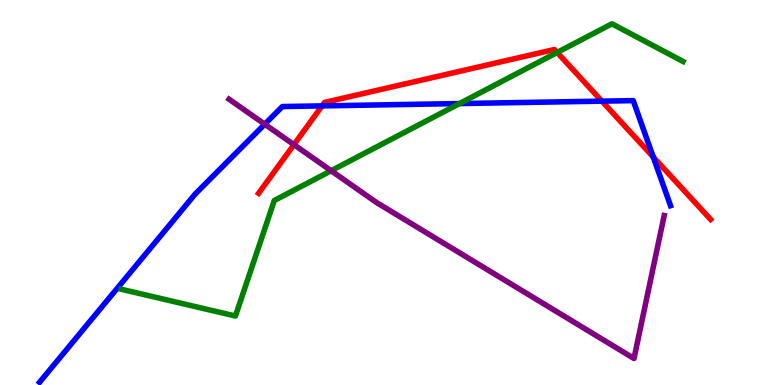[{'lines': ['blue', 'red'], 'intersections': [{'x': 4.16, 'y': 7.25}, {'x': 7.77, 'y': 7.37}, {'x': 8.43, 'y': 5.92}]}, {'lines': ['green', 'red'], 'intersections': [{'x': 7.19, 'y': 8.64}]}, {'lines': ['purple', 'red'], 'intersections': [{'x': 3.79, 'y': 6.24}]}, {'lines': ['blue', 'green'], 'intersections': [{'x': 5.93, 'y': 7.31}]}, {'lines': ['blue', 'purple'], 'intersections': [{'x': 3.42, 'y': 6.77}]}, {'lines': ['green', 'purple'], 'intersections': [{'x': 4.27, 'y': 5.57}]}]